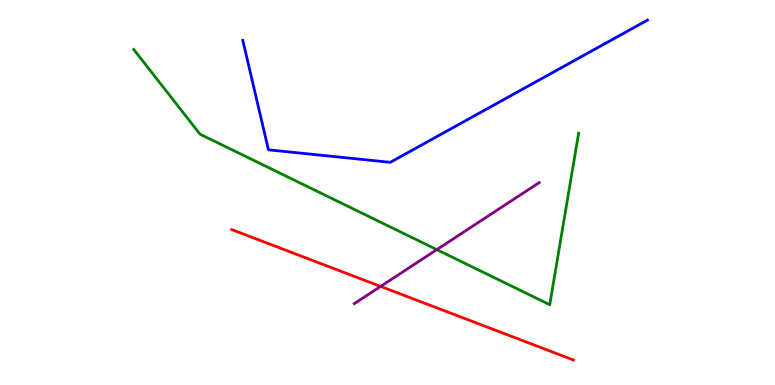[{'lines': ['blue', 'red'], 'intersections': []}, {'lines': ['green', 'red'], 'intersections': []}, {'lines': ['purple', 'red'], 'intersections': [{'x': 4.91, 'y': 2.56}]}, {'lines': ['blue', 'green'], 'intersections': []}, {'lines': ['blue', 'purple'], 'intersections': []}, {'lines': ['green', 'purple'], 'intersections': [{'x': 5.64, 'y': 3.52}]}]